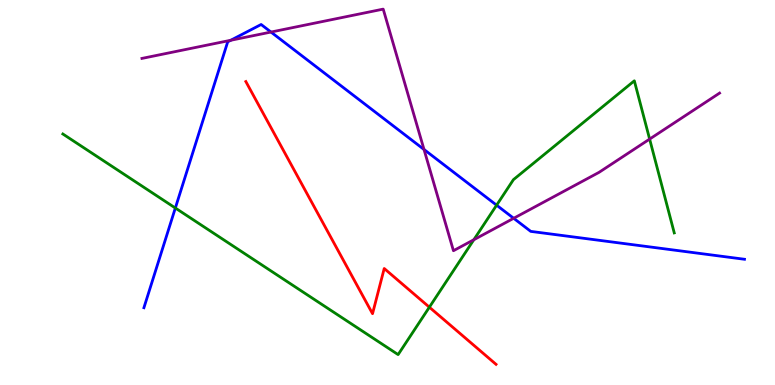[{'lines': ['blue', 'red'], 'intersections': []}, {'lines': ['green', 'red'], 'intersections': [{'x': 5.54, 'y': 2.02}]}, {'lines': ['purple', 'red'], 'intersections': []}, {'lines': ['blue', 'green'], 'intersections': [{'x': 2.26, 'y': 4.6}, {'x': 6.41, 'y': 4.67}]}, {'lines': ['blue', 'purple'], 'intersections': [{'x': 2.98, 'y': 8.95}, {'x': 3.5, 'y': 9.17}, {'x': 5.47, 'y': 6.12}, {'x': 6.63, 'y': 4.33}]}, {'lines': ['green', 'purple'], 'intersections': [{'x': 6.11, 'y': 3.77}, {'x': 8.38, 'y': 6.39}]}]